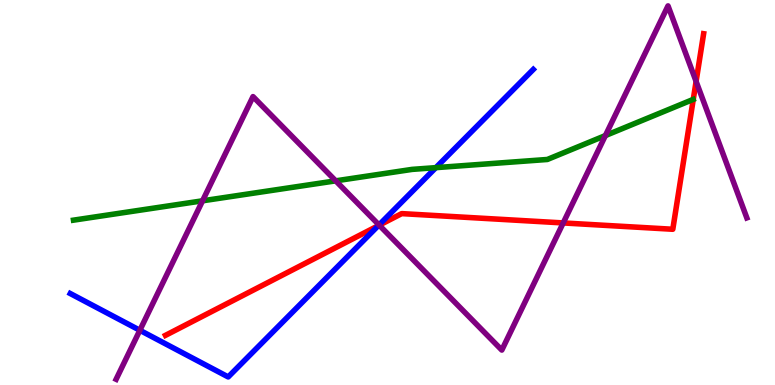[{'lines': ['blue', 'red'], 'intersections': [{'x': 4.88, 'y': 4.14}]}, {'lines': ['green', 'red'], 'intersections': []}, {'lines': ['purple', 'red'], 'intersections': [{'x': 4.89, 'y': 4.15}, {'x': 7.27, 'y': 4.21}, {'x': 8.98, 'y': 7.89}]}, {'lines': ['blue', 'green'], 'intersections': [{'x': 5.62, 'y': 5.65}]}, {'lines': ['blue', 'purple'], 'intersections': [{'x': 1.8, 'y': 1.42}, {'x': 4.89, 'y': 4.16}]}, {'lines': ['green', 'purple'], 'intersections': [{'x': 2.61, 'y': 4.78}, {'x': 4.33, 'y': 5.3}, {'x': 7.81, 'y': 6.48}]}]